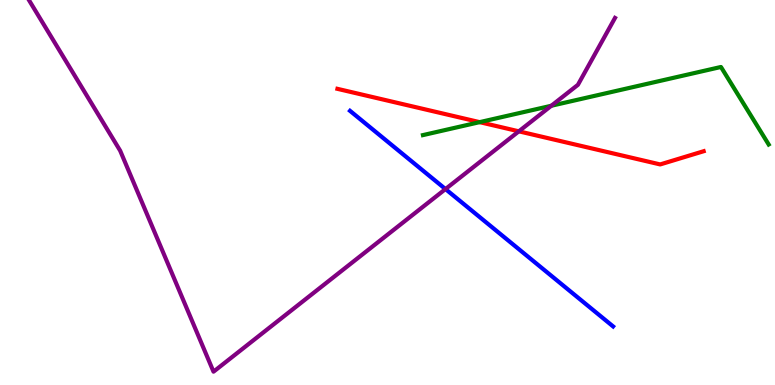[{'lines': ['blue', 'red'], 'intersections': []}, {'lines': ['green', 'red'], 'intersections': [{'x': 6.19, 'y': 6.83}]}, {'lines': ['purple', 'red'], 'intersections': [{'x': 6.69, 'y': 6.59}]}, {'lines': ['blue', 'green'], 'intersections': []}, {'lines': ['blue', 'purple'], 'intersections': [{'x': 5.75, 'y': 5.09}]}, {'lines': ['green', 'purple'], 'intersections': [{'x': 7.11, 'y': 7.25}]}]